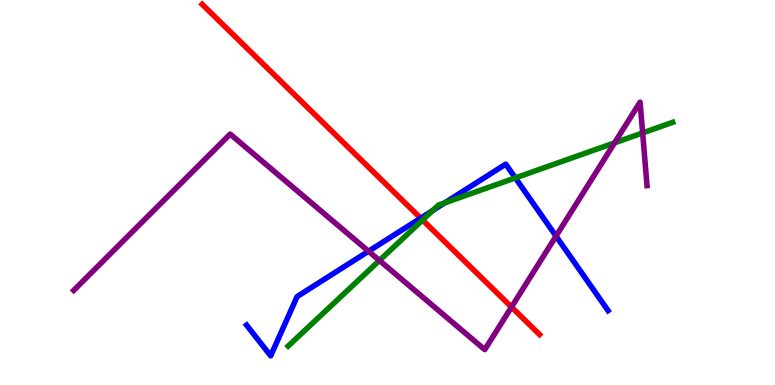[{'lines': ['blue', 'red'], 'intersections': [{'x': 5.43, 'y': 4.33}]}, {'lines': ['green', 'red'], 'intersections': [{'x': 5.45, 'y': 4.28}]}, {'lines': ['purple', 'red'], 'intersections': [{'x': 6.6, 'y': 2.02}]}, {'lines': ['blue', 'green'], 'intersections': [{'x': 5.58, 'y': 4.53}, {'x': 5.74, 'y': 4.73}, {'x': 6.65, 'y': 5.38}]}, {'lines': ['blue', 'purple'], 'intersections': [{'x': 4.76, 'y': 3.47}, {'x': 7.17, 'y': 3.87}]}, {'lines': ['green', 'purple'], 'intersections': [{'x': 4.9, 'y': 3.23}, {'x': 7.93, 'y': 6.29}, {'x': 8.29, 'y': 6.55}]}]